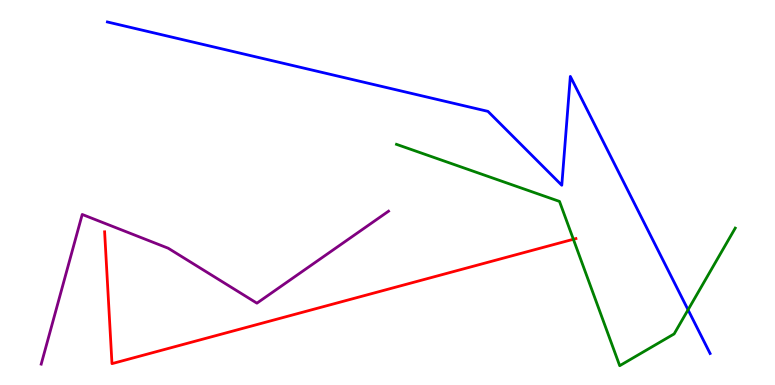[{'lines': ['blue', 'red'], 'intersections': []}, {'lines': ['green', 'red'], 'intersections': [{'x': 7.4, 'y': 3.79}]}, {'lines': ['purple', 'red'], 'intersections': []}, {'lines': ['blue', 'green'], 'intersections': [{'x': 8.88, 'y': 1.95}]}, {'lines': ['blue', 'purple'], 'intersections': []}, {'lines': ['green', 'purple'], 'intersections': []}]